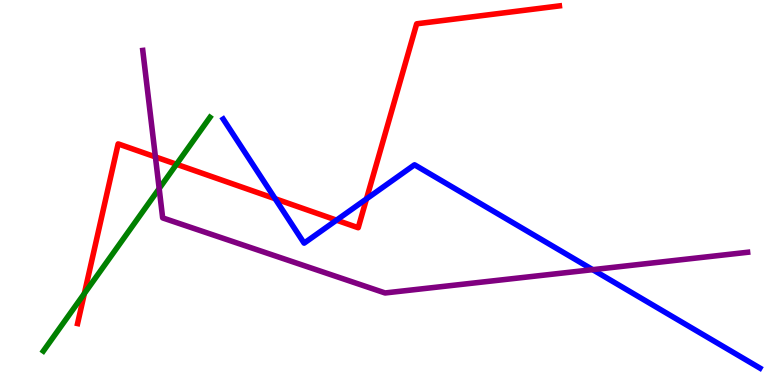[{'lines': ['blue', 'red'], 'intersections': [{'x': 3.55, 'y': 4.84}, {'x': 4.34, 'y': 4.28}, {'x': 4.73, 'y': 4.83}]}, {'lines': ['green', 'red'], 'intersections': [{'x': 1.09, 'y': 2.38}, {'x': 2.28, 'y': 5.73}]}, {'lines': ['purple', 'red'], 'intersections': [{'x': 2.01, 'y': 5.92}]}, {'lines': ['blue', 'green'], 'intersections': []}, {'lines': ['blue', 'purple'], 'intersections': [{'x': 7.65, 'y': 3.0}]}, {'lines': ['green', 'purple'], 'intersections': [{'x': 2.05, 'y': 5.1}]}]